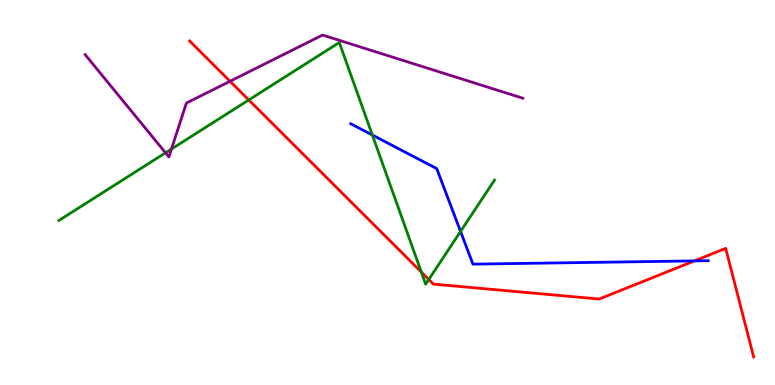[{'lines': ['blue', 'red'], 'intersections': [{'x': 8.96, 'y': 3.22}]}, {'lines': ['green', 'red'], 'intersections': [{'x': 3.21, 'y': 7.4}, {'x': 5.44, 'y': 2.93}, {'x': 5.53, 'y': 2.74}]}, {'lines': ['purple', 'red'], 'intersections': [{'x': 2.97, 'y': 7.89}]}, {'lines': ['blue', 'green'], 'intersections': [{'x': 4.8, 'y': 6.49}, {'x': 5.94, 'y': 3.99}]}, {'lines': ['blue', 'purple'], 'intersections': []}, {'lines': ['green', 'purple'], 'intersections': [{'x': 2.14, 'y': 6.03}, {'x': 2.21, 'y': 6.13}]}]